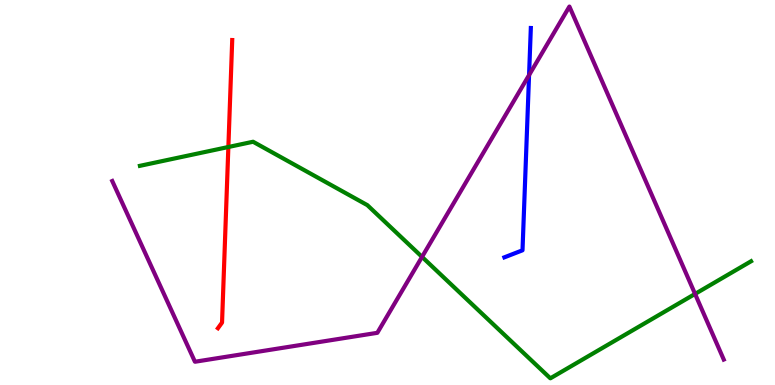[{'lines': ['blue', 'red'], 'intersections': []}, {'lines': ['green', 'red'], 'intersections': [{'x': 2.95, 'y': 6.18}]}, {'lines': ['purple', 'red'], 'intersections': []}, {'lines': ['blue', 'green'], 'intersections': []}, {'lines': ['blue', 'purple'], 'intersections': [{'x': 6.83, 'y': 8.05}]}, {'lines': ['green', 'purple'], 'intersections': [{'x': 5.45, 'y': 3.33}, {'x': 8.97, 'y': 2.37}]}]